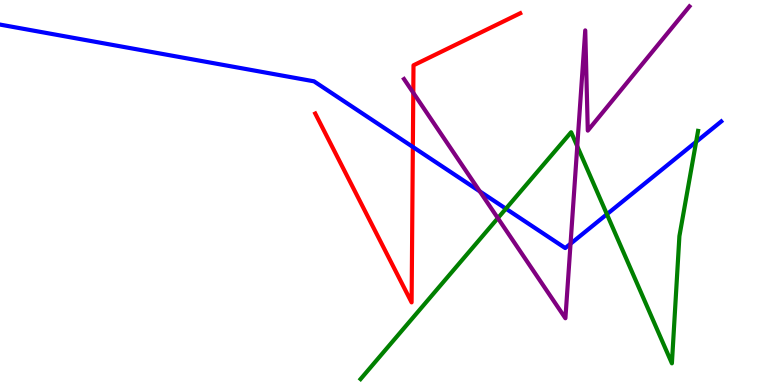[{'lines': ['blue', 'red'], 'intersections': [{'x': 5.33, 'y': 6.18}]}, {'lines': ['green', 'red'], 'intersections': []}, {'lines': ['purple', 'red'], 'intersections': [{'x': 5.33, 'y': 7.59}]}, {'lines': ['blue', 'green'], 'intersections': [{'x': 6.53, 'y': 4.58}, {'x': 7.83, 'y': 4.44}, {'x': 8.98, 'y': 6.32}]}, {'lines': ['blue', 'purple'], 'intersections': [{'x': 6.19, 'y': 5.03}, {'x': 7.36, 'y': 3.67}]}, {'lines': ['green', 'purple'], 'intersections': [{'x': 6.42, 'y': 4.33}, {'x': 7.45, 'y': 6.2}]}]